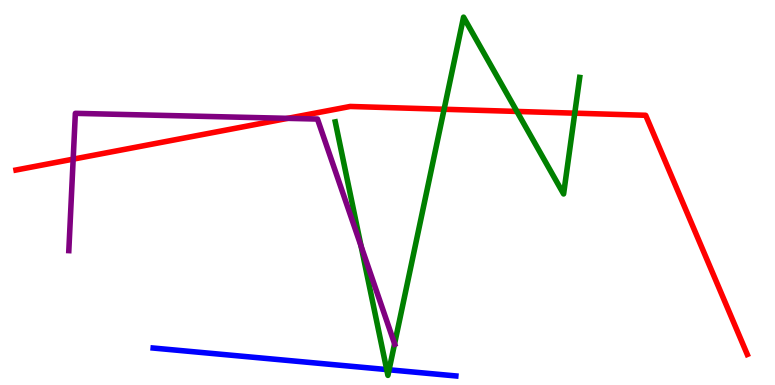[{'lines': ['blue', 'red'], 'intersections': []}, {'lines': ['green', 'red'], 'intersections': [{'x': 5.73, 'y': 7.16}, {'x': 6.67, 'y': 7.11}, {'x': 7.42, 'y': 7.06}]}, {'lines': ['purple', 'red'], 'intersections': [{'x': 0.944, 'y': 5.87}, {'x': 3.71, 'y': 6.93}]}, {'lines': ['blue', 'green'], 'intersections': [{'x': 4.99, 'y': 0.401}, {'x': 5.02, 'y': 0.395}]}, {'lines': ['blue', 'purple'], 'intersections': []}, {'lines': ['green', 'purple'], 'intersections': [{'x': 4.66, 'y': 3.61}, {'x': 5.09, 'y': 1.07}]}]